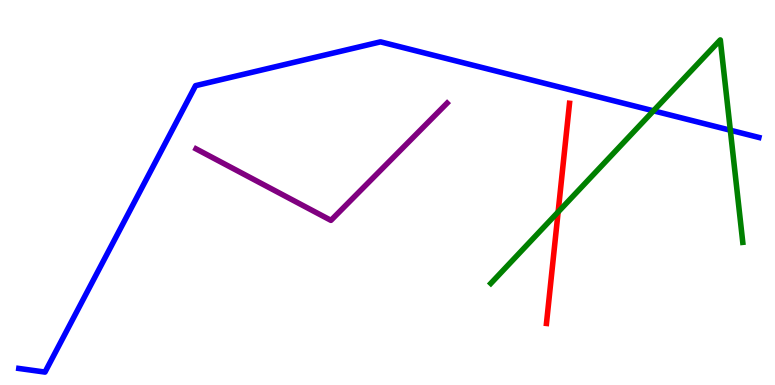[{'lines': ['blue', 'red'], 'intersections': []}, {'lines': ['green', 'red'], 'intersections': [{'x': 7.2, 'y': 4.49}]}, {'lines': ['purple', 'red'], 'intersections': []}, {'lines': ['blue', 'green'], 'intersections': [{'x': 8.43, 'y': 7.12}, {'x': 9.42, 'y': 6.62}]}, {'lines': ['blue', 'purple'], 'intersections': []}, {'lines': ['green', 'purple'], 'intersections': []}]